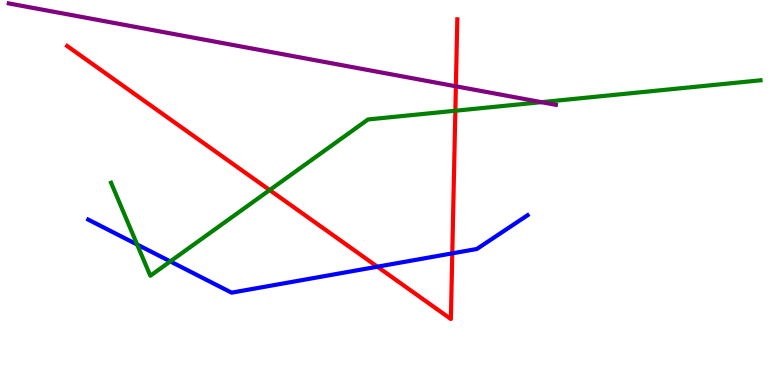[{'lines': ['blue', 'red'], 'intersections': [{'x': 4.87, 'y': 3.07}, {'x': 5.84, 'y': 3.42}]}, {'lines': ['green', 'red'], 'intersections': [{'x': 3.48, 'y': 5.06}, {'x': 5.88, 'y': 7.12}]}, {'lines': ['purple', 'red'], 'intersections': [{'x': 5.88, 'y': 7.76}]}, {'lines': ['blue', 'green'], 'intersections': [{'x': 1.77, 'y': 3.65}, {'x': 2.2, 'y': 3.21}]}, {'lines': ['blue', 'purple'], 'intersections': []}, {'lines': ['green', 'purple'], 'intersections': [{'x': 6.99, 'y': 7.35}]}]